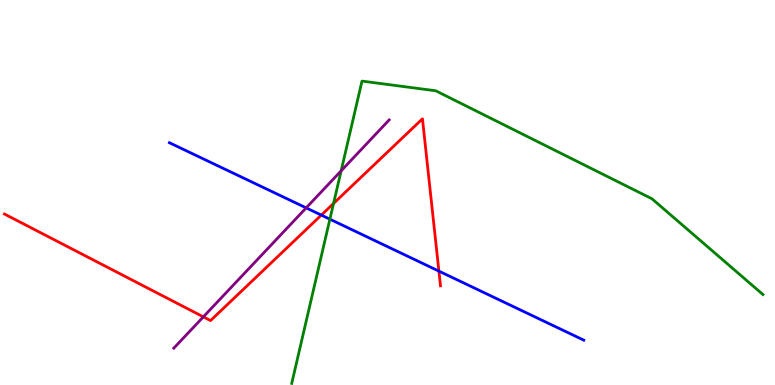[{'lines': ['blue', 'red'], 'intersections': [{'x': 4.15, 'y': 4.41}, {'x': 5.66, 'y': 2.96}]}, {'lines': ['green', 'red'], 'intersections': [{'x': 4.3, 'y': 4.72}]}, {'lines': ['purple', 'red'], 'intersections': [{'x': 2.62, 'y': 1.77}]}, {'lines': ['blue', 'green'], 'intersections': [{'x': 4.26, 'y': 4.31}]}, {'lines': ['blue', 'purple'], 'intersections': [{'x': 3.95, 'y': 4.6}]}, {'lines': ['green', 'purple'], 'intersections': [{'x': 4.4, 'y': 5.56}]}]